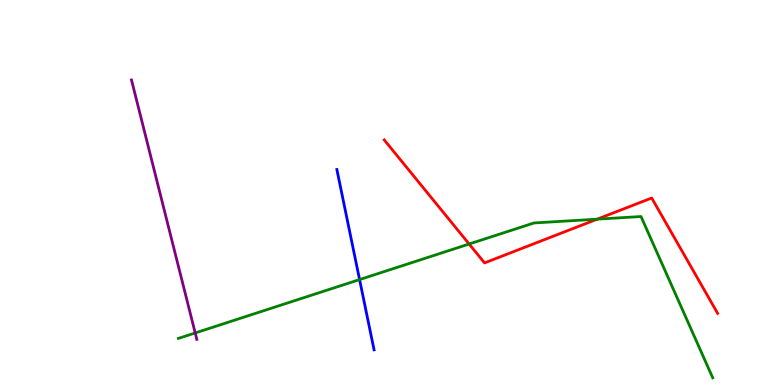[{'lines': ['blue', 'red'], 'intersections': []}, {'lines': ['green', 'red'], 'intersections': [{'x': 6.05, 'y': 3.66}, {'x': 7.71, 'y': 4.31}]}, {'lines': ['purple', 'red'], 'intersections': []}, {'lines': ['blue', 'green'], 'intersections': [{'x': 4.64, 'y': 2.74}]}, {'lines': ['blue', 'purple'], 'intersections': []}, {'lines': ['green', 'purple'], 'intersections': [{'x': 2.52, 'y': 1.35}]}]